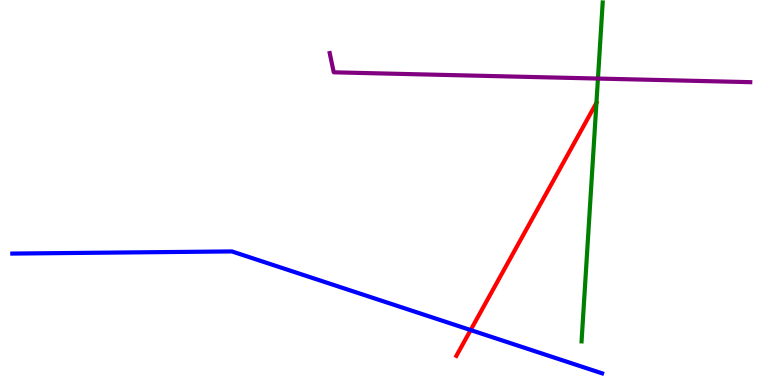[{'lines': ['blue', 'red'], 'intersections': [{'x': 6.07, 'y': 1.43}]}, {'lines': ['green', 'red'], 'intersections': [{'x': 7.7, 'y': 7.33}]}, {'lines': ['purple', 'red'], 'intersections': []}, {'lines': ['blue', 'green'], 'intersections': []}, {'lines': ['blue', 'purple'], 'intersections': []}, {'lines': ['green', 'purple'], 'intersections': [{'x': 7.72, 'y': 7.96}]}]